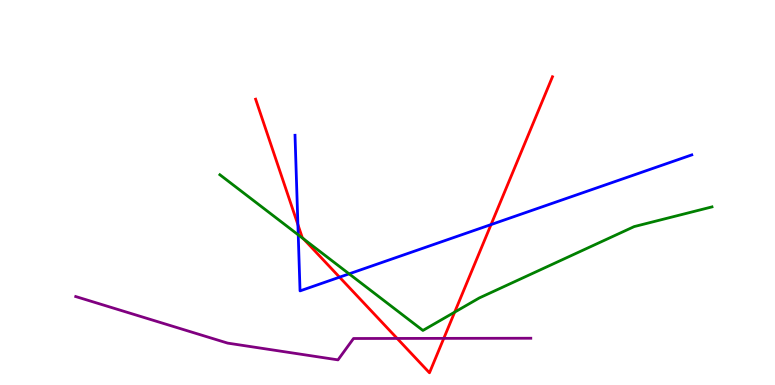[{'lines': ['blue', 'red'], 'intersections': [{'x': 3.84, 'y': 4.17}, {'x': 4.38, 'y': 2.8}, {'x': 6.34, 'y': 4.17}]}, {'lines': ['green', 'red'], 'intersections': [{'x': 3.92, 'y': 3.8}, {'x': 5.87, 'y': 1.89}]}, {'lines': ['purple', 'red'], 'intersections': [{'x': 5.12, 'y': 1.21}, {'x': 5.73, 'y': 1.21}]}, {'lines': ['blue', 'green'], 'intersections': [{'x': 3.85, 'y': 3.9}, {'x': 4.5, 'y': 2.89}]}, {'lines': ['blue', 'purple'], 'intersections': []}, {'lines': ['green', 'purple'], 'intersections': []}]